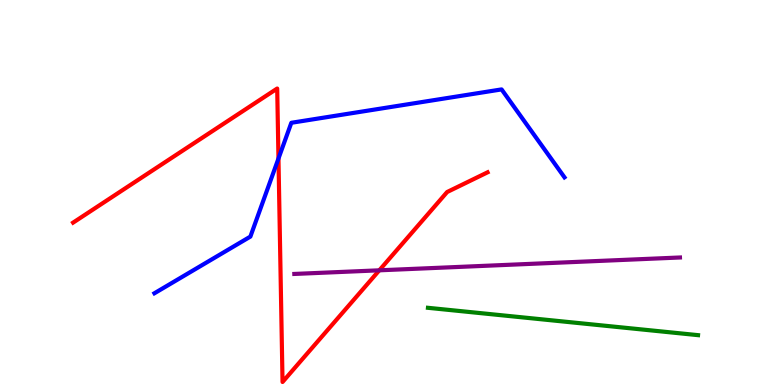[{'lines': ['blue', 'red'], 'intersections': [{'x': 3.59, 'y': 5.88}]}, {'lines': ['green', 'red'], 'intersections': []}, {'lines': ['purple', 'red'], 'intersections': [{'x': 4.89, 'y': 2.98}]}, {'lines': ['blue', 'green'], 'intersections': []}, {'lines': ['blue', 'purple'], 'intersections': []}, {'lines': ['green', 'purple'], 'intersections': []}]